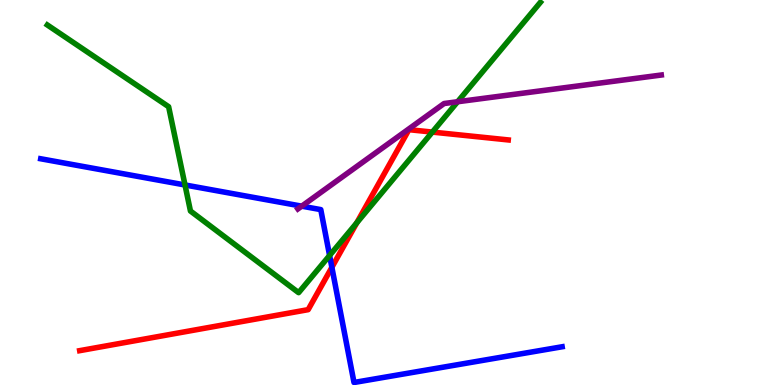[{'lines': ['blue', 'red'], 'intersections': [{'x': 4.28, 'y': 3.06}]}, {'lines': ['green', 'red'], 'intersections': [{'x': 4.6, 'y': 4.21}, {'x': 5.58, 'y': 6.57}]}, {'lines': ['purple', 'red'], 'intersections': []}, {'lines': ['blue', 'green'], 'intersections': [{'x': 2.39, 'y': 5.2}, {'x': 4.25, 'y': 3.36}]}, {'lines': ['blue', 'purple'], 'intersections': [{'x': 3.89, 'y': 4.65}]}, {'lines': ['green', 'purple'], 'intersections': [{'x': 5.9, 'y': 7.36}]}]